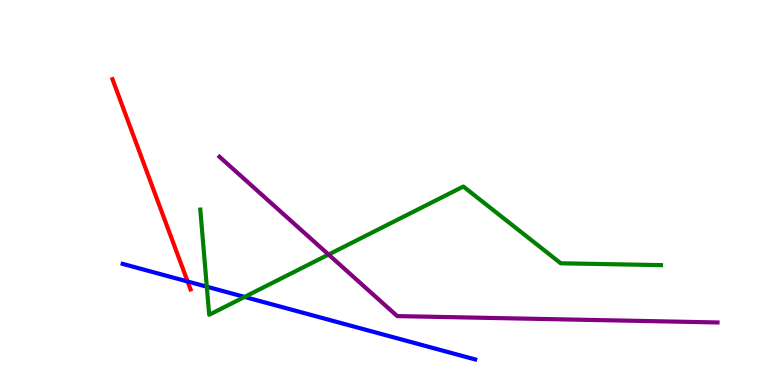[{'lines': ['blue', 'red'], 'intersections': [{'x': 2.42, 'y': 2.69}]}, {'lines': ['green', 'red'], 'intersections': []}, {'lines': ['purple', 'red'], 'intersections': []}, {'lines': ['blue', 'green'], 'intersections': [{'x': 2.67, 'y': 2.55}, {'x': 3.16, 'y': 2.29}]}, {'lines': ['blue', 'purple'], 'intersections': []}, {'lines': ['green', 'purple'], 'intersections': [{'x': 4.24, 'y': 3.39}]}]